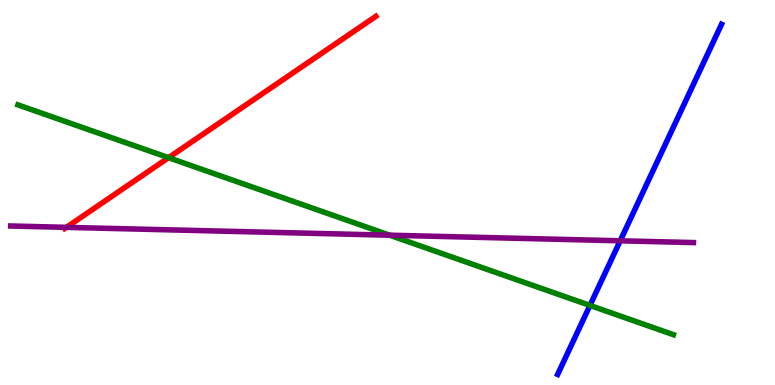[{'lines': ['blue', 'red'], 'intersections': []}, {'lines': ['green', 'red'], 'intersections': [{'x': 2.17, 'y': 5.9}]}, {'lines': ['purple', 'red'], 'intersections': [{'x': 0.856, 'y': 4.09}]}, {'lines': ['blue', 'green'], 'intersections': [{'x': 7.61, 'y': 2.07}]}, {'lines': ['blue', 'purple'], 'intersections': [{'x': 8.0, 'y': 3.75}]}, {'lines': ['green', 'purple'], 'intersections': [{'x': 5.03, 'y': 3.89}]}]